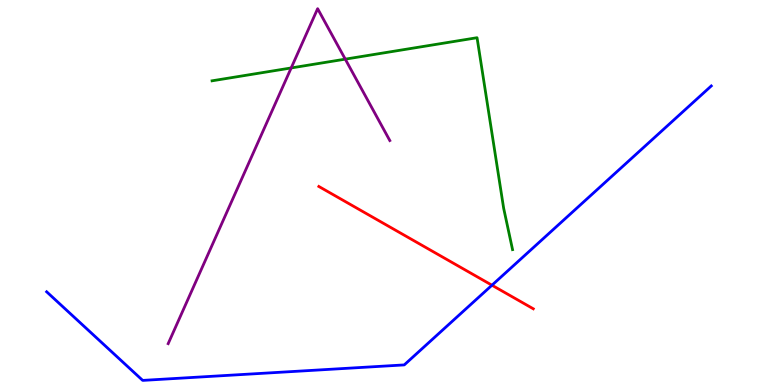[{'lines': ['blue', 'red'], 'intersections': [{'x': 6.35, 'y': 2.59}]}, {'lines': ['green', 'red'], 'intersections': []}, {'lines': ['purple', 'red'], 'intersections': []}, {'lines': ['blue', 'green'], 'intersections': []}, {'lines': ['blue', 'purple'], 'intersections': []}, {'lines': ['green', 'purple'], 'intersections': [{'x': 3.76, 'y': 8.24}, {'x': 4.46, 'y': 8.46}]}]